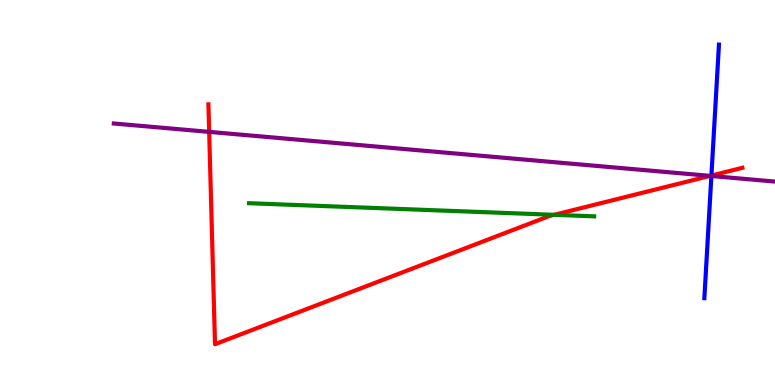[{'lines': ['blue', 'red'], 'intersections': [{'x': 9.18, 'y': 5.44}]}, {'lines': ['green', 'red'], 'intersections': [{'x': 7.15, 'y': 4.42}]}, {'lines': ['purple', 'red'], 'intersections': [{'x': 2.7, 'y': 6.57}, {'x': 9.16, 'y': 5.43}]}, {'lines': ['blue', 'green'], 'intersections': []}, {'lines': ['blue', 'purple'], 'intersections': [{'x': 9.18, 'y': 5.43}]}, {'lines': ['green', 'purple'], 'intersections': []}]